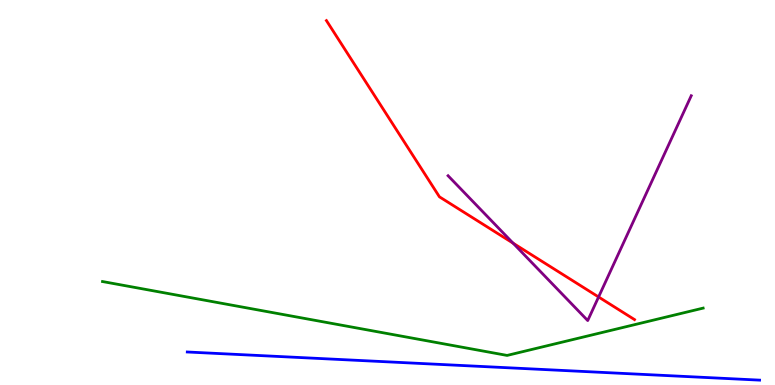[{'lines': ['blue', 'red'], 'intersections': []}, {'lines': ['green', 'red'], 'intersections': []}, {'lines': ['purple', 'red'], 'intersections': [{'x': 6.62, 'y': 3.68}, {'x': 7.72, 'y': 2.29}]}, {'lines': ['blue', 'green'], 'intersections': []}, {'lines': ['blue', 'purple'], 'intersections': []}, {'lines': ['green', 'purple'], 'intersections': []}]